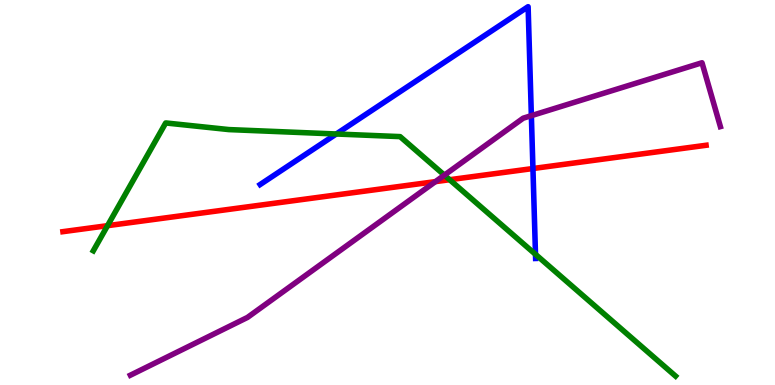[{'lines': ['blue', 'red'], 'intersections': [{'x': 6.88, 'y': 5.62}]}, {'lines': ['green', 'red'], 'intersections': [{'x': 1.39, 'y': 4.14}, {'x': 5.8, 'y': 5.33}]}, {'lines': ['purple', 'red'], 'intersections': [{'x': 5.62, 'y': 5.28}]}, {'lines': ['blue', 'green'], 'intersections': [{'x': 4.34, 'y': 6.52}, {'x': 6.91, 'y': 3.39}]}, {'lines': ['blue', 'purple'], 'intersections': [{'x': 6.86, 'y': 7.0}]}, {'lines': ['green', 'purple'], 'intersections': [{'x': 5.73, 'y': 5.45}]}]